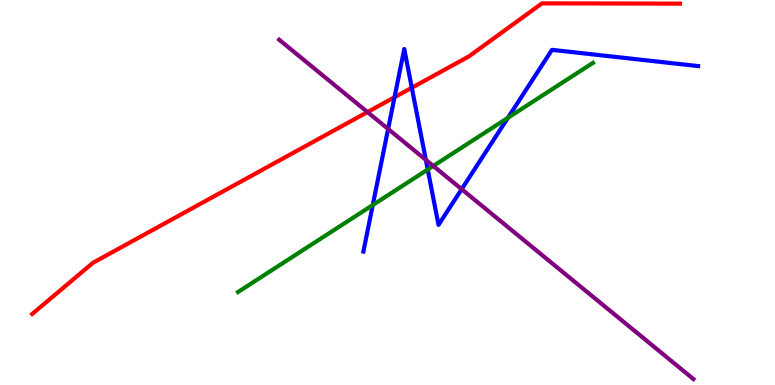[{'lines': ['blue', 'red'], 'intersections': [{'x': 5.09, 'y': 7.47}, {'x': 5.31, 'y': 7.72}]}, {'lines': ['green', 'red'], 'intersections': []}, {'lines': ['purple', 'red'], 'intersections': [{'x': 4.74, 'y': 7.09}]}, {'lines': ['blue', 'green'], 'intersections': [{'x': 4.81, 'y': 4.67}, {'x': 5.52, 'y': 5.6}, {'x': 6.55, 'y': 6.94}]}, {'lines': ['blue', 'purple'], 'intersections': [{'x': 5.01, 'y': 6.65}, {'x': 5.49, 'y': 5.85}, {'x': 5.96, 'y': 5.09}]}, {'lines': ['green', 'purple'], 'intersections': [{'x': 5.59, 'y': 5.69}]}]